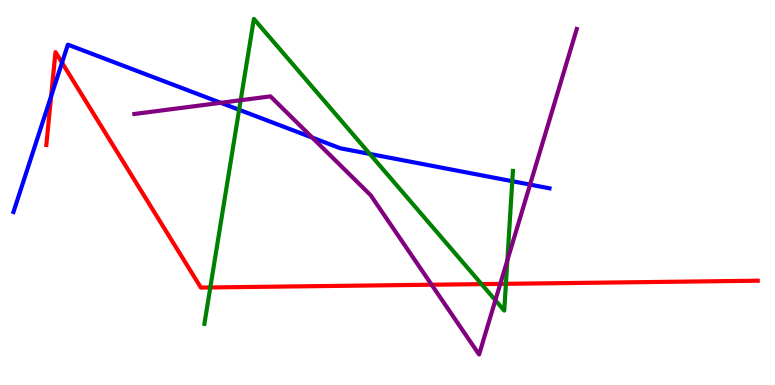[{'lines': ['blue', 'red'], 'intersections': [{'x': 0.66, 'y': 7.5}, {'x': 0.8, 'y': 8.37}]}, {'lines': ['green', 'red'], 'intersections': [{'x': 2.71, 'y': 2.53}, {'x': 6.21, 'y': 2.62}, {'x': 6.53, 'y': 2.63}]}, {'lines': ['purple', 'red'], 'intersections': [{'x': 5.57, 'y': 2.6}, {'x': 6.46, 'y': 2.63}]}, {'lines': ['blue', 'green'], 'intersections': [{'x': 3.09, 'y': 7.15}, {'x': 4.77, 'y': 6.0}, {'x': 6.61, 'y': 5.29}]}, {'lines': ['blue', 'purple'], 'intersections': [{'x': 2.85, 'y': 7.33}, {'x': 4.03, 'y': 6.43}, {'x': 6.84, 'y': 5.21}]}, {'lines': ['green', 'purple'], 'intersections': [{'x': 3.11, 'y': 7.4}, {'x': 6.39, 'y': 2.2}, {'x': 6.55, 'y': 3.24}]}]